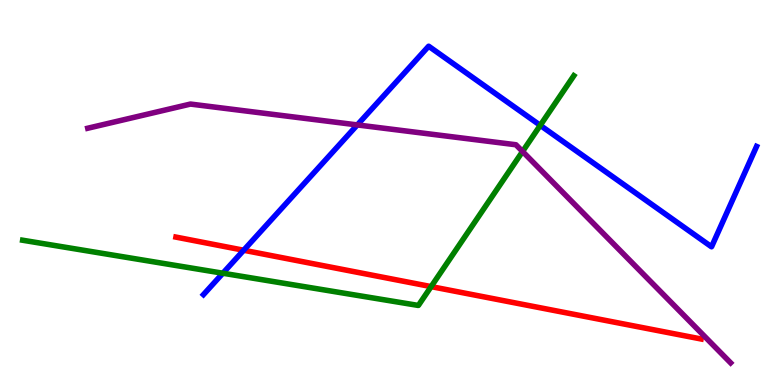[{'lines': ['blue', 'red'], 'intersections': [{'x': 3.14, 'y': 3.5}]}, {'lines': ['green', 'red'], 'intersections': [{'x': 5.56, 'y': 2.56}]}, {'lines': ['purple', 'red'], 'intersections': []}, {'lines': ['blue', 'green'], 'intersections': [{'x': 2.88, 'y': 2.9}, {'x': 6.97, 'y': 6.74}]}, {'lines': ['blue', 'purple'], 'intersections': [{'x': 4.61, 'y': 6.76}]}, {'lines': ['green', 'purple'], 'intersections': [{'x': 6.74, 'y': 6.07}]}]